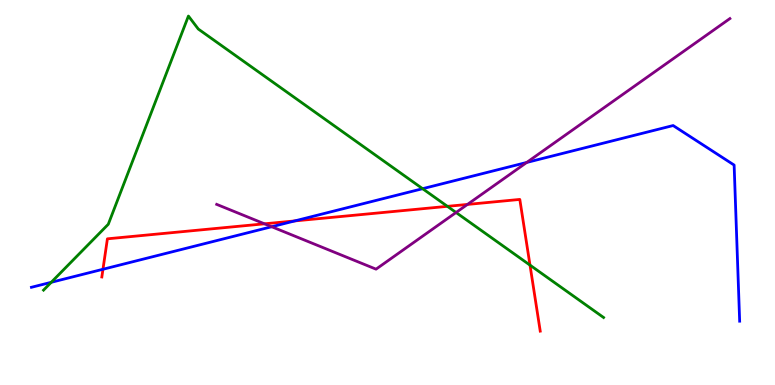[{'lines': ['blue', 'red'], 'intersections': [{'x': 1.33, 'y': 3.01}, {'x': 3.8, 'y': 4.26}]}, {'lines': ['green', 'red'], 'intersections': [{'x': 5.77, 'y': 4.64}, {'x': 6.84, 'y': 3.11}]}, {'lines': ['purple', 'red'], 'intersections': [{'x': 3.41, 'y': 4.19}, {'x': 6.03, 'y': 4.69}]}, {'lines': ['blue', 'green'], 'intersections': [{'x': 0.661, 'y': 2.67}, {'x': 5.45, 'y': 5.1}]}, {'lines': ['blue', 'purple'], 'intersections': [{'x': 3.51, 'y': 4.11}, {'x': 6.8, 'y': 5.78}]}, {'lines': ['green', 'purple'], 'intersections': [{'x': 5.88, 'y': 4.48}]}]